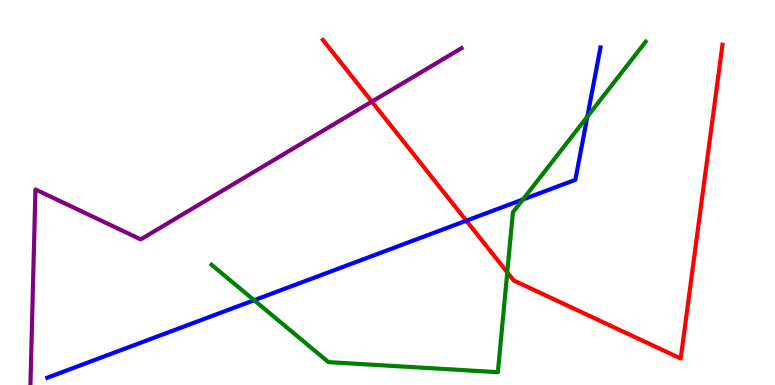[{'lines': ['blue', 'red'], 'intersections': [{'x': 6.02, 'y': 4.27}]}, {'lines': ['green', 'red'], 'intersections': [{'x': 6.55, 'y': 2.93}]}, {'lines': ['purple', 'red'], 'intersections': [{'x': 4.8, 'y': 7.36}]}, {'lines': ['blue', 'green'], 'intersections': [{'x': 3.28, 'y': 2.2}, {'x': 6.75, 'y': 4.82}, {'x': 7.58, 'y': 6.97}]}, {'lines': ['blue', 'purple'], 'intersections': []}, {'lines': ['green', 'purple'], 'intersections': []}]